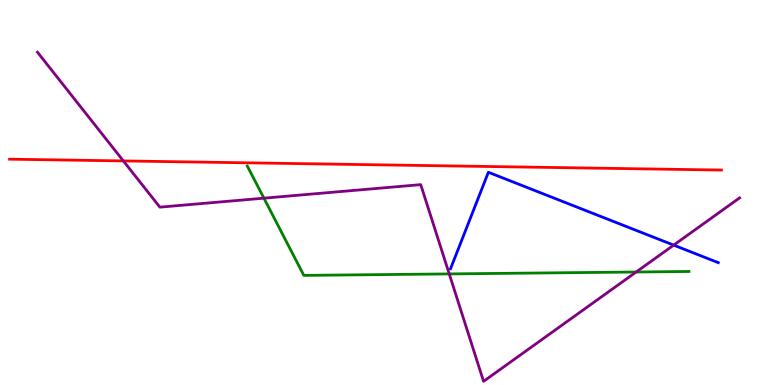[{'lines': ['blue', 'red'], 'intersections': []}, {'lines': ['green', 'red'], 'intersections': []}, {'lines': ['purple', 'red'], 'intersections': [{'x': 1.59, 'y': 5.82}]}, {'lines': ['blue', 'green'], 'intersections': []}, {'lines': ['blue', 'purple'], 'intersections': [{'x': 8.69, 'y': 3.63}]}, {'lines': ['green', 'purple'], 'intersections': [{'x': 3.41, 'y': 4.85}, {'x': 5.8, 'y': 2.89}, {'x': 8.21, 'y': 2.93}]}]